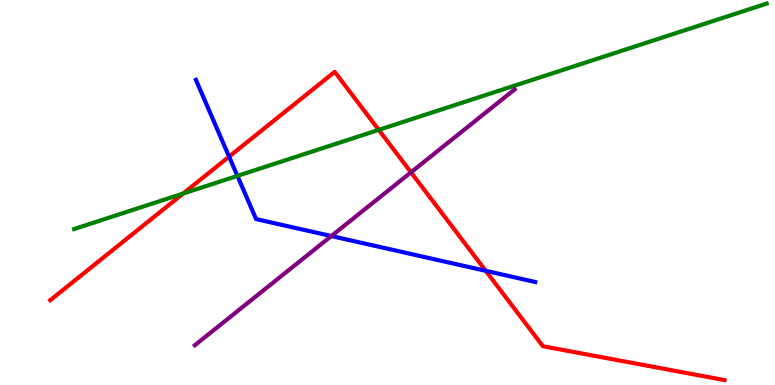[{'lines': ['blue', 'red'], 'intersections': [{'x': 2.96, 'y': 5.93}, {'x': 6.27, 'y': 2.97}]}, {'lines': ['green', 'red'], 'intersections': [{'x': 2.36, 'y': 4.97}, {'x': 4.89, 'y': 6.63}]}, {'lines': ['purple', 'red'], 'intersections': [{'x': 5.3, 'y': 5.52}]}, {'lines': ['blue', 'green'], 'intersections': [{'x': 3.06, 'y': 5.43}]}, {'lines': ['blue', 'purple'], 'intersections': [{'x': 4.28, 'y': 3.87}]}, {'lines': ['green', 'purple'], 'intersections': []}]